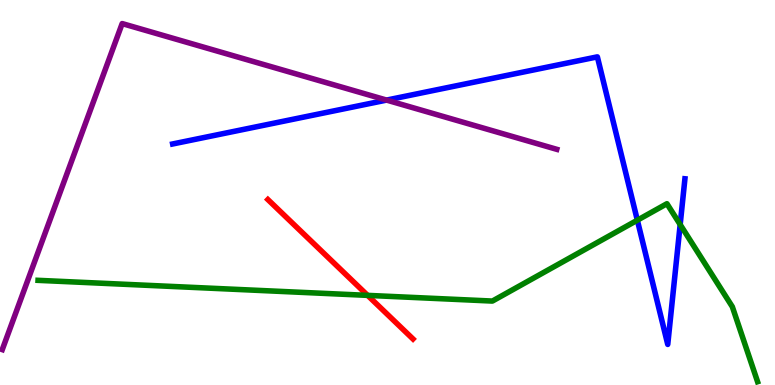[{'lines': ['blue', 'red'], 'intersections': []}, {'lines': ['green', 'red'], 'intersections': [{'x': 4.74, 'y': 2.33}]}, {'lines': ['purple', 'red'], 'intersections': []}, {'lines': ['blue', 'green'], 'intersections': [{'x': 8.22, 'y': 4.28}, {'x': 8.78, 'y': 4.17}]}, {'lines': ['blue', 'purple'], 'intersections': [{'x': 4.99, 'y': 7.4}]}, {'lines': ['green', 'purple'], 'intersections': []}]